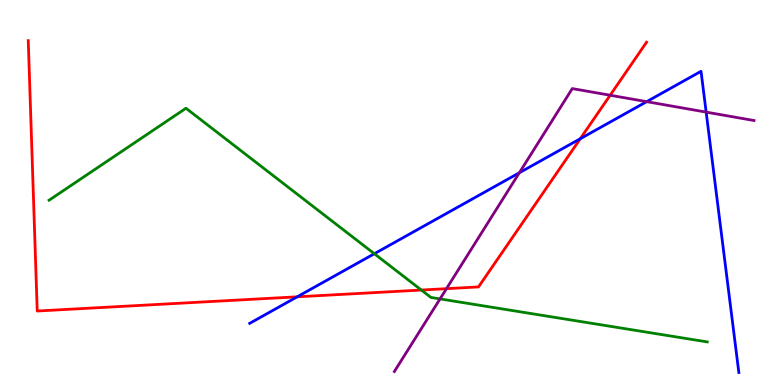[{'lines': ['blue', 'red'], 'intersections': [{'x': 3.83, 'y': 2.29}, {'x': 7.49, 'y': 6.4}]}, {'lines': ['green', 'red'], 'intersections': [{'x': 5.44, 'y': 2.47}]}, {'lines': ['purple', 'red'], 'intersections': [{'x': 5.76, 'y': 2.5}, {'x': 7.87, 'y': 7.53}]}, {'lines': ['blue', 'green'], 'intersections': [{'x': 4.83, 'y': 3.41}]}, {'lines': ['blue', 'purple'], 'intersections': [{'x': 6.7, 'y': 5.51}, {'x': 8.34, 'y': 7.36}, {'x': 9.11, 'y': 7.09}]}, {'lines': ['green', 'purple'], 'intersections': [{'x': 5.68, 'y': 2.24}]}]